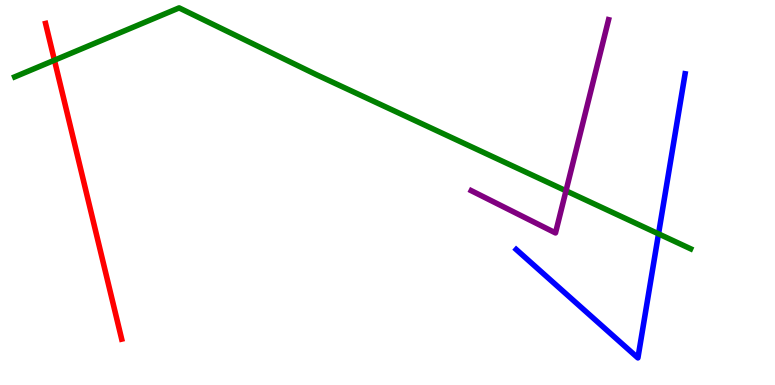[{'lines': ['blue', 'red'], 'intersections': []}, {'lines': ['green', 'red'], 'intersections': [{'x': 0.702, 'y': 8.44}]}, {'lines': ['purple', 'red'], 'intersections': []}, {'lines': ['blue', 'green'], 'intersections': [{'x': 8.5, 'y': 3.93}]}, {'lines': ['blue', 'purple'], 'intersections': []}, {'lines': ['green', 'purple'], 'intersections': [{'x': 7.3, 'y': 5.04}]}]